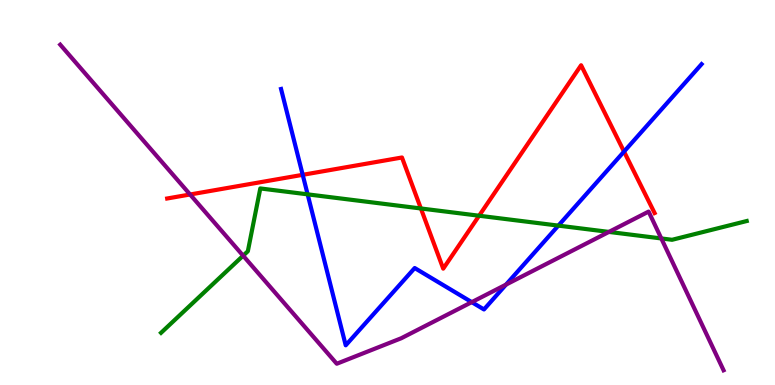[{'lines': ['blue', 'red'], 'intersections': [{'x': 3.91, 'y': 5.46}, {'x': 8.05, 'y': 6.06}]}, {'lines': ['green', 'red'], 'intersections': [{'x': 5.43, 'y': 4.59}, {'x': 6.18, 'y': 4.4}]}, {'lines': ['purple', 'red'], 'intersections': [{'x': 2.45, 'y': 4.95}]}, {'lines': ['blue', 'green'], 'intersections': [{'x': 3.97, 'y': 4.95}, {'x': 7.2, 'y': 4.14}]}, {'lines': ['blue', 'purple'], 'intersections': [{'x': 6.09, 'y': 2.15}, {'x': 6.53, 'y': 2.61}]}, {'lines': ['green', 'purple'], 'intersections': [{'x': 3.14, 'y': 3.36}, {'x': 7.86, 'y': 3.98}, {'x': 8.53, 'y': 3.81}]}]